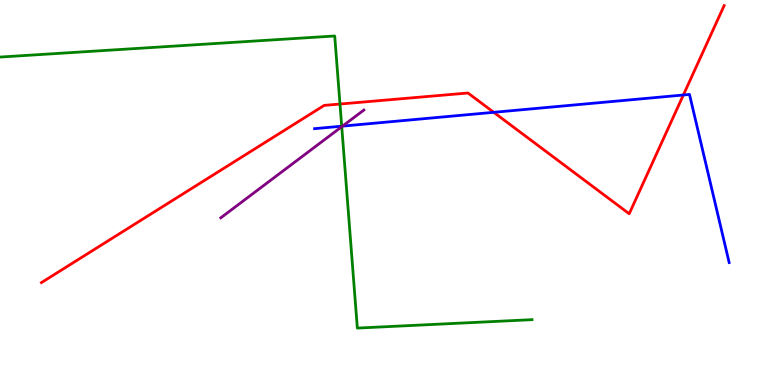[{'lines': ['blue', 'red'], 'intersections': [{'x': 6.37, 'y': 7.08}, {'x': 8.82, 'y': 7.53}]}, {'lines': ['green', 'red'], 'intersections': [{'x': 4.39, 'y': 7.3}]}, {'lines': ['purple', 'red'], 'intersections': []}, {'lines': ['blue', 'green'], 'intersections': [{'x': 4.41, 'y': 6.72}]}, {'lines': ['blue', 'purple'], 'intersections': [{'x': 4.42, 'y': 6.72}]}, {'lines': ['green', 'purple'], 'intersections': [{'x': 4.41, 'y': 6.71}]}]